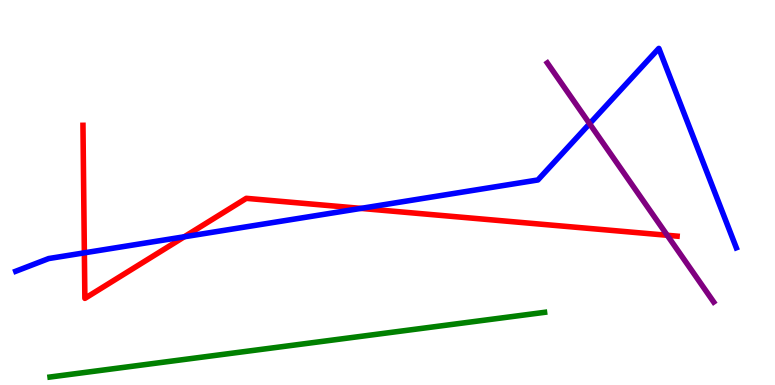[{'lines': ['blue', 'red'], 'intersections': [{'x': 1.09, 'y': 3.43}, {'x': 2.38, 'y': 3.85}, {'x': 4.66, 'y': 4.59}]}, {'lines': ['green', 'red'], 'intersections': []}, {'lines': ['purple', 'red'], 'intersections': [{'x': 8.61, 'y': 3.89}]}, {'lines': ['blue', 'green'], 'intersections': []}, {'lines': ['blue', 'purple'], 'intersections': [{'x': 7.61, 'y': 6.79}]}, {'lines': ['green', 'purple'], 'intersections': []}]